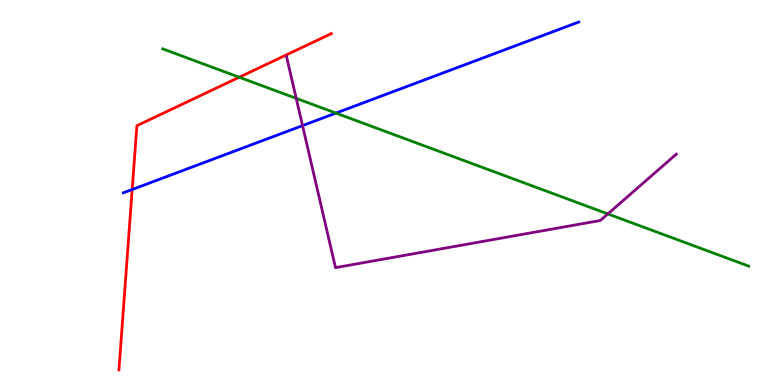[{'lines': ['blue', 'red'], 'intersections': [{'x': 1.71, 'y': 5.08}]}, {'lines': ['green', 'red'], 'intersections': [{'x': 3.09, 'y': 7.99}]}, {'lines': ['purple', 'red'], 'intersections': []}, {'lines': ['blue', 'green'], 'intersections': [{'x': 4.33, 'y': 7.06}]}, {'lines': ['blue', 'purple'], 'intersections': [{'x': 3.9, 'y': 6.74}]}, {'lines': ['green', 'purple'], 'intersections': [{'x': 3.82, 'y': 7.44}, {'x': 7.84, 'y': 4.44}]}]